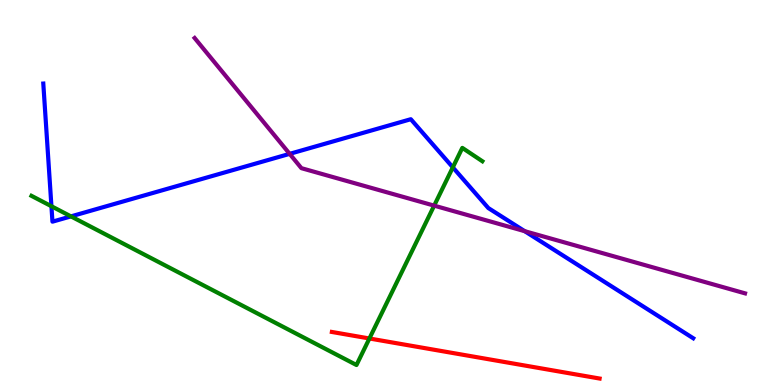[{'lines': ['blue', 'red'], 'intersections': []}, {'lines': ['green', 'red'], 'intersections': [{'x': 4.77, 'y': 1.21}]}, {'lines': ['purple', 'red'], 'intersections': []}, {'lines': ['blue', 'green'], 'intersections': [{'x': 0.664, 'y': 4.64}, {'x': 0.915, 'y': 4.38}, {'x': 5.84, 'y': 5.65}]}, {'lines': ['blue', 'purple'], 'intersections': [{'x': 3.74, 'y': 6.0}, {'x': 6.77, 'y': 4.0}]}, {'lines': ['green', 'purple'], 'intersections': [{'x': 5.6, 'y': 4.66}]}]